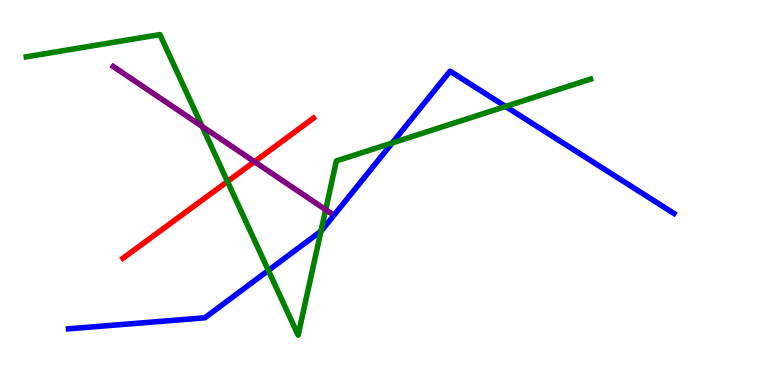[{'lines': ['blue', 'red'], 'intersections': []}, {'lines': ['green', 'red'], 'intersections': [{'x': 2.94, 'y': 5.29}]}, {'lines': ['purple', 'red'], 'intersections': [{'x': 3.28, 'y': 5.8}]}, {'lines': ['blue', 'green'], 'intersections': [{'x': 3.46, 'y': 2.98}, {'x': 4.14, 'y': 4.0}, {'x': 5.06, 'y': 6.29}, {'x': 6.52, 'y': 7.23}]}, {'lines': ['blue', 'purple'], 'intersections': []}, {'lines': ['green', 'purple'], 'intersections': [{'x': 2.61, 'y': 6.72}, {'x': 4.2, 'y': 4.55}]}]